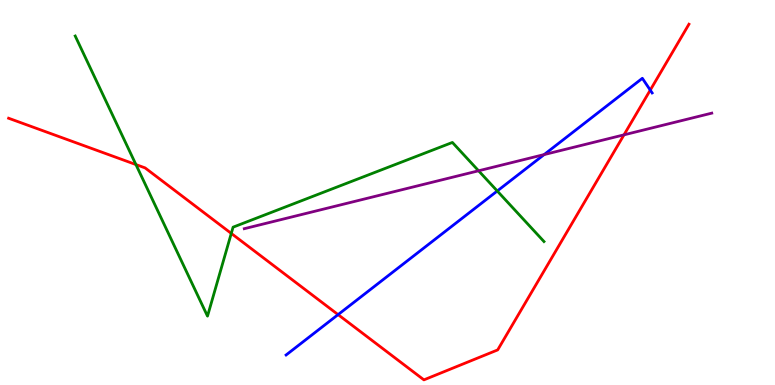[{'lines': ['blue', 'red'], 'intersections': [{'x': 4.36, 'y': 1.83}, {'x': 8.39, 'y': 7.66}]}, {'lines': ['green', 'red'], 'intersections': [{'x': 1.75, 'y': 5.73}, {'x': 2.98, 'y': 3.94}]}, {'lines': ['purple', 'red'], 'intersections': [{'x': 8.05, 'y': 6.5}]}, {'lines': ['blue', 'green'], 'intersections': [{'x': 6.42, 'y': 5.04}]}, {'lines': ['blue', 'purple'], 'intersections': [{'x': 7.02, 'y': 5.98}]}, {'lines': ['green', 'purple'], 'intersections': [{'x': 6.18, 'y': 5.56}]}]